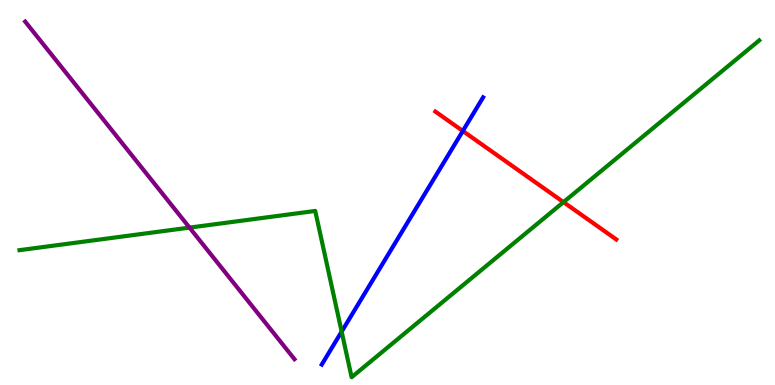[{'lines': ['blue', 'red'], 'intersections': [{'x': 5.97, 'y': 6.6}]}, {'lines': ['green', 'red'], 'intersections': [{'x': 7.27, 'y': 4.75}]}, {'lines': ['purple', 'red'], 'intersections': []}, {'lines': ['blue', 'green'], 'intersections': [{'x': 4.41, 'y': 1.39}]}, {'lines': ['blue', 'purple'], 'intersections': []}, {'lines': ['green', 'purple'], 'intersections': [{'x': 2.45, 'y': 4.09}]}]